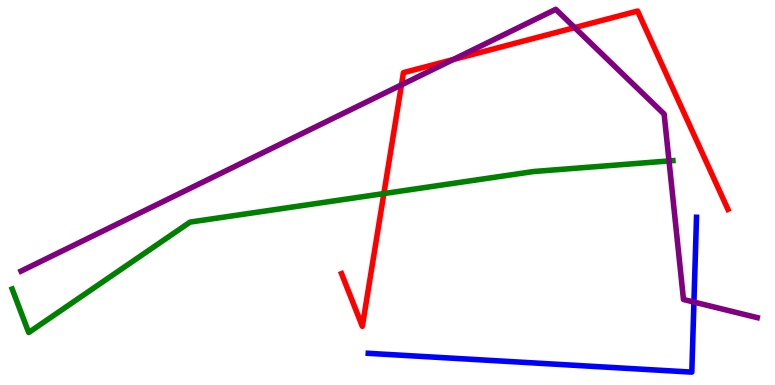[{'lines': ['blue', 'red'], 'intersections': []}, {'lines': ['green', 'red'], 'intersections': [{'x': 4.95, 'y': 4.97}]}, {'lines': ['purple', 'red'], 'intersections': [{'x': 5.18, 'y': 7.8}, {'x': 5.85, 'y': 8.45}, {'x': 7.41, 'y': 9.28}]}, {'lines': ['blue', 'green'], 'intersections': []}, {'lines': ['blue', 'purple'], 'intersections': [{'x': 8.95, 'y': 2.15}]}, {'lines': ['green', 'purple'], 'intersections': [{'x': 8.63, 'y': 5.82}]}]